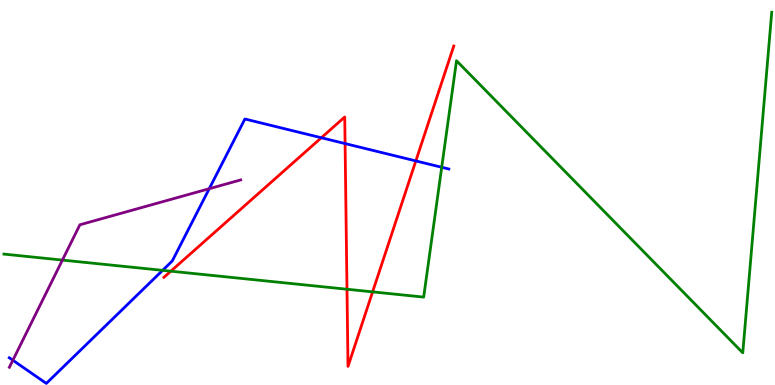[{'lines': ['blue', 'red'], 'intersections': [{'x': 4.15, 'y': 6.42}, {'x': 4.45, 'y': 6.27}, {'x': 5.37, 'y': 5.82}]}, {'lines': ['green', 'red'], 'intersections': [{'x': 2.2, 'y': 2.96}, {'x': 4.48, 'y': 2.49}, {'x': 4.81, 'y': 2.42}]}, {'lines': ['purple', 'red'], 'intersections': []}, {'lines': ['blue', 'green'], 'intersections': [{'x': 2.1, 'y': 2.98}, {'x': 5.7, 'y': 5.66}]}, {'lines': ['blue', 'purple'], 'intersections': [{'x': 0.166, 'y': 0.643}, {'x': 2.7, 'y': 5.1}]}, {'lines': ['green', 'purple'], 'intersections': [{'x': 0.805, 'y': 3.24}]}]